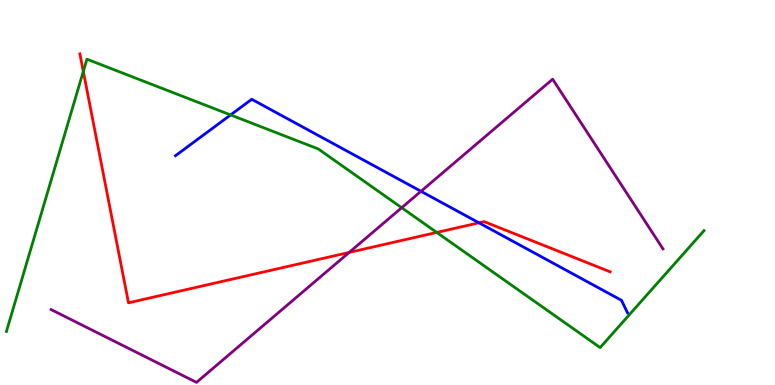[{'lines': ['blue', 'red'], 'intersections': [{'x': 6.18, 'y': 4.21}]}, {'lines': ['green', 'red'], 'intersections': [{'x': 1.07, 'y': 8.15}, {'x': 5.64, 'y': 3.96}]}, {'lines': ['purple', 'red'], 'intersections': [{'x': 4.51, 'y': 3.44}]}, {'lines': ['blue', 'green'], 'intersections': [{'x': 2.98, 'y': 7.01}]}, {'lines': ['blue', 'purple'], 'intersections': [{'x': 5.43, 'y': 5.03}]}, {'lines': ['green', 'purple'], 'intersections': [{'x': 5.18, 'y': 4.6}]}]